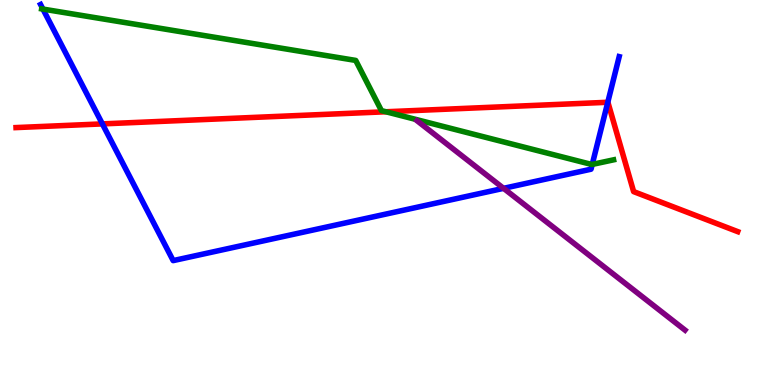[{'lines': ['blue', 'red'], 'intersections': [{'x': 1.32, 'y': 6.78}, {'x': 7.84, 'y': 7.34}]}, {'lines': ['green', 'red'], 'intersections': [{'x': 4.98, 'y': 7.1}]}, {'lines': ['purple', 'red'], 'intersections': []}, {'lines': ['blue', 'green'], 'intersections': [{'x': 0.554, 'y': 9.76}, {'x': 7.64, 'y': 5.73}]}, {'lines': ['blue', 'purple'], 'intersections': [{'x': 6.5, 'y': 5.11}]}, {'lines': ['green', 'purple'], 'intersections': []}]